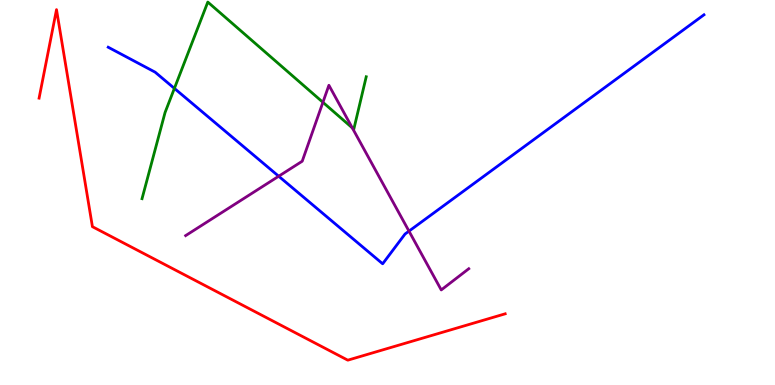[{'lines': ['blue', 'red'], 'intersections': []}, {'lines': ['green', 'red'], 'intersections': []}, {'lines': ['purple', 'red'], 'intersections': []}, {'lines': ['blue', 'green'], 'intersections': [{'x': 2.25, 'y': 7.7}]}, {'lines': ['blue', 'purple'], 'intersections': [{'x': 3.6, 'y': 5.42}, {'x': 5.28, 'y': 4.0}]}, {'lines': ['green', 'purple'], 'intersections': [{'x': 4.17, 'y': 7.34}, {'x': 4.55, 'y': 6.68}]}]